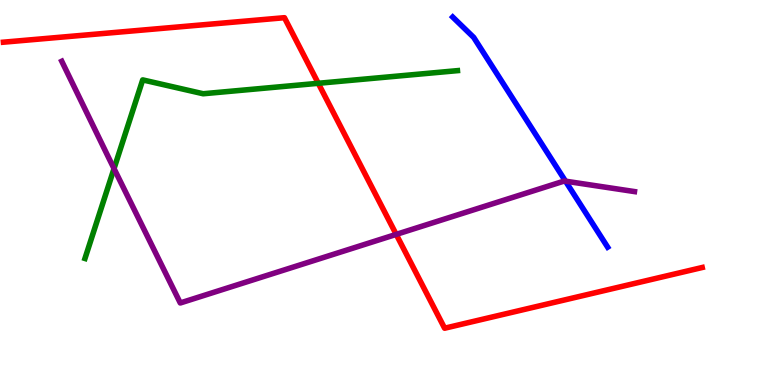[{'lines': ['blue', 'red'], 'intersections': []}, {'lines': ['green', 'red'], 'intersections': [{'x': 4.11, 'y': 7.84}]}, {'lines': ['purple', 'red'], 'intersections': [{'x': 5.11, 'y': 3.91}]}, {'lines': ['blue', 'green'], 'intersections': []}, {'lines': ['blue', 'purple'], 'intersections': [{'x': 7.3, 'y': 5.29}]}, {'lines': ['green', 'purple'], 'intersections': [{'x': 1.47, 'y': 5.62}]}]